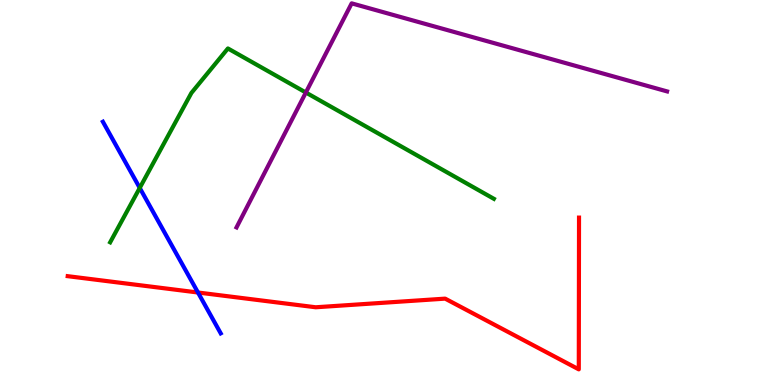[{'lines': ['blue', 'red'], 'intersections': [{'x': 2.55, 'y': 2.4}]}, {'lines': ['green', 'red'], 'intersections': []}, {'lines': ['purple', 'red'], 'intersections': []}, {'lines': ['blue', 'green'], 'intersections': [{'x': 1.8, 'y': 5.12}]}, {'lines': ['blue', 'purple'], 'intersections': []}, {'lines': ['green', 'purple'], 'intersections': [{'x': 3.95, 'y': 7.6}]}]